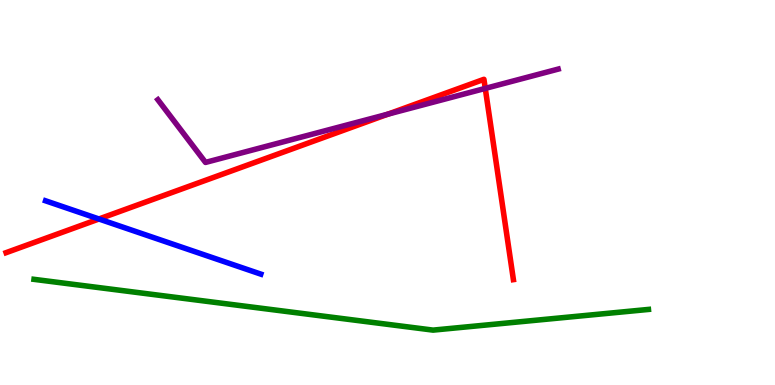[{'lines': ['blue', 'red'], 'intersections': [{'x': 1.28, 'y': 4.31}]}, {'lines': ['green', 'red'], 'intersections': []}, {'lines': ['purple', 'red'], 'intersections': [{'x': 5.01, 'y': 7.04}, {'x': 6.26, 'y': 7.7}]}, {'lines': ['blue', 'green'], 'intersections': []}, {'lines': ['blue', 'purple'], 'intersections': []}, {'lines': ['green', 'purple'], 'intersections': []}]